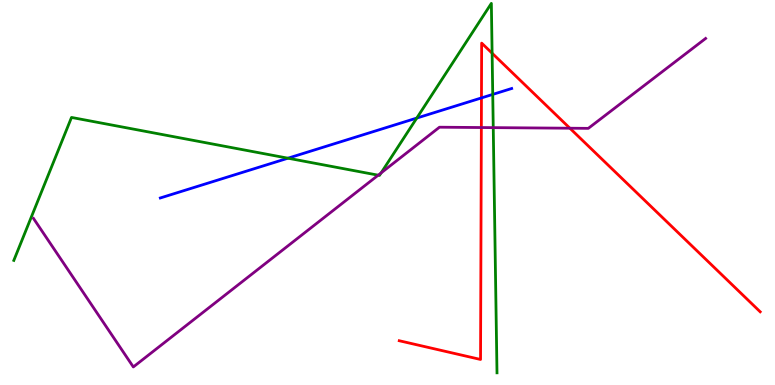[{'lines': ['blue', 'red'], 'intersections': [{'x': 6.21, 'y': 7.46}]}, {'lines': ['green', 'red'], 'intersections': [{'x': 6.35, 'y': 8.62}]}, {'lines': ['purple', 'red'], 'intersections': [{'x': 6.21, 'y': 6.69}, {'x': 7.35, 'y': 6.67}]}, {'lines': ['blue', 'green'], 'intersections': [{'x': 3.72, 'y': 5.89}, {'x': 5.38, 'y': 6.93}, {'x': 6.36, 'y': 7.55}]}, {'lines': ['blue', 'purple'], 'intersections': []}, {'lines': ['green', 'purple'], 'intersections': [{'x': 4.88, 'y': 5.45}, {'x': 4.92, 'y': 5.51}, {'x': 6.36, 'y': 6.69}]}]